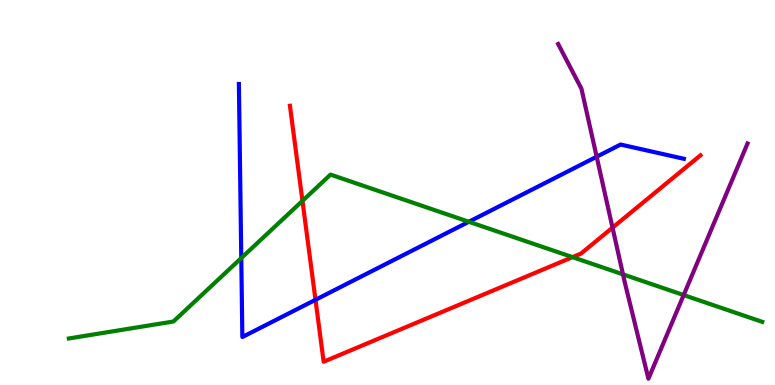[{'lines': ['blue', 'red'], 'intersections': [{'x': 4.07, 'y': 2.21}]}, {'lines': ['green', 'red'], 'intersections': [{'x': 3.9, 'y': 4.78}, {'x': 7.39, 'y': 3.32}]}, {'lines': ['purple', 'red'], 'intersections': [{'x': 7.9, 'y': 4.09}]}, {'lines': ['blue', 'green'], 'intersections': [{'x': 3.11, 'y': 3.3}, {'x': 6.05, 'y': 4.24}]}, {'lines': ['blue', 'purple'], 'intersections': [{'x': 7.7, 'y': 5.93}]}, {'lines': ['green', 'purple'], 'intersections': [{'x': 8.04, 'y': 2.87}, {'x': 8.82, 'y': 2.34}]}]